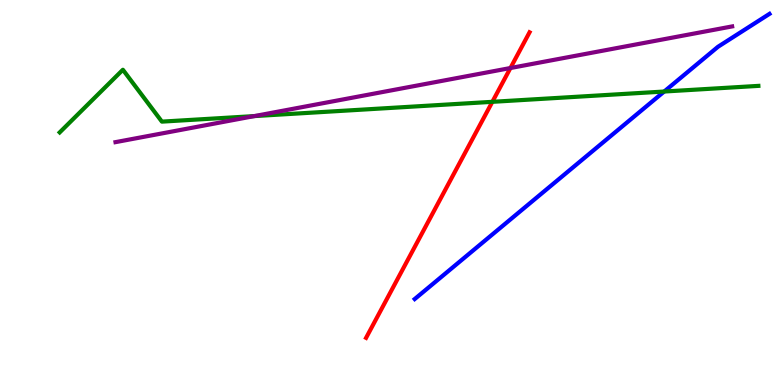[{'lines': ['blue', 'red'], 'intersections': []}, {'lines': ['green', 'red'], 'intersections': [{'x': 6.35, 'y': 7.36}]}, {'lines': ['purple', 'red'], 'intersections': [{'x': 6.59, 'y': 8.23}]}, {'lines': ['blue', 'green'], 'intersections': [{'x': 8.57, 'y': 7.62}]}, {'lines': ['blue', 'purple'], 'intersections': []}, {'lines': ['green', 'purple'], 'intersections': [{'x': 3.28, 'y': 6.98}]}]